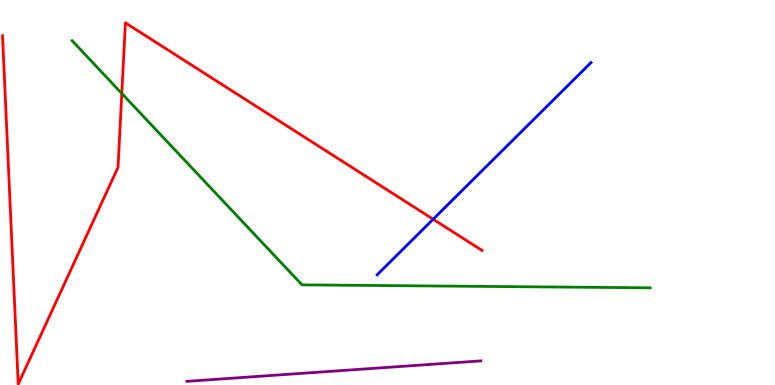[{'lines': ['blue', 'red'], 'intersections': [{'x': 5.59, 'y': 4.31}]}, {'lines': ['green', 'red'], 'intersections': [{'x': 1.57, 'y': 7.57}]}, {'lines': ['purple', 'red'], 'intersections': []}, {'lines': ['blue', 'green'], 'intersections': []}, {'lines': ['blue', 'purple'], 'intersections': []}, {'lines': ['green', 'purple'], 'intersections': []}]